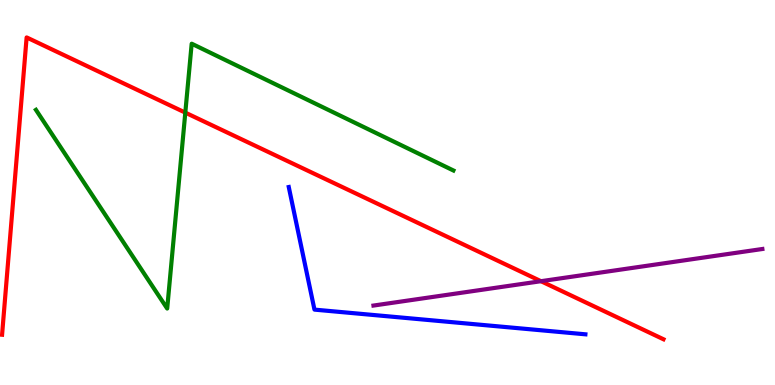[{'lines': ['blue', 'red'], 'intersections': []}, {'lines': ['green', 'red'], 'intersections': [{'x': 2.39, 'y': 7.07}]}, {'lines': ['purple', 'red'], 'intersections': [{'x': 6.98, 'y': 2.7}]}, {'lines': ['blue', 'green'], 'intersections': []}, {'lines': ['blue', 'purple'], 'intersections': []}, {'lines': ['green', 'purple'], 'intersections': []}]